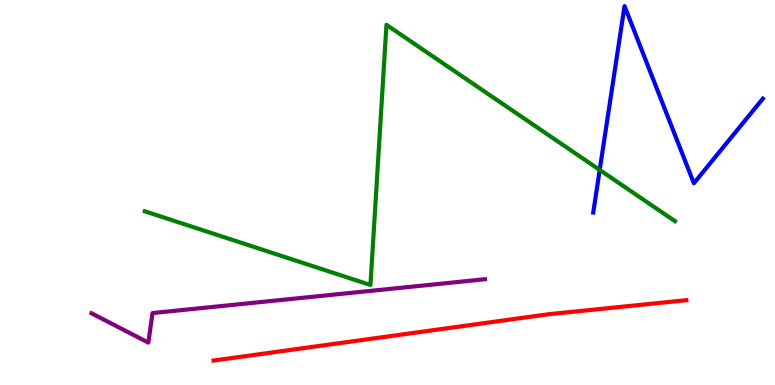[{'lines': ['blue', 'red'], 'intersections': []}, {'lines': ['green', 'red'], 'intersections': []}, {'lines': ['purple', 'red'], 'intersections': []}, {'lines': ['blue', 'green'], 'intersections': [{'x': 7.74, 'y': 5.59}]}, {'lines': ['blue', 'purple'], 'intersections': []}, {'lines': ['green', 'purple'], 'intersections': []}]